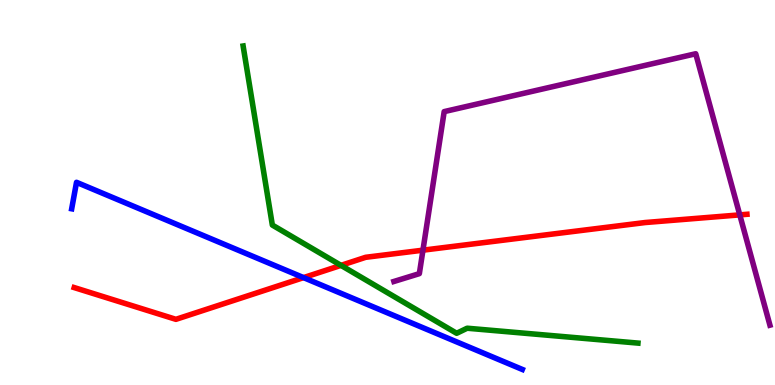[{'lines': ['blue', 'red'], 'intersections': [{'x': 3.92, 'y': 2.79}]}, {'lines': ['green', 'red'], 'intersections': [{'x': 4.4, 'y': 3.11}]}, {'lines': ['purple', 'red'], 'intersections': [{'x': 5.46, 'y': 3.5}, {'x': 9.55, 'y': 4.42}]}, {'lines': ['blue', 'green'], 'intersections': []}, {'lines': ['blue', 'purple'], 'intersections': []}, {'lines': ['green', 'purple'], 'intersections': []}]